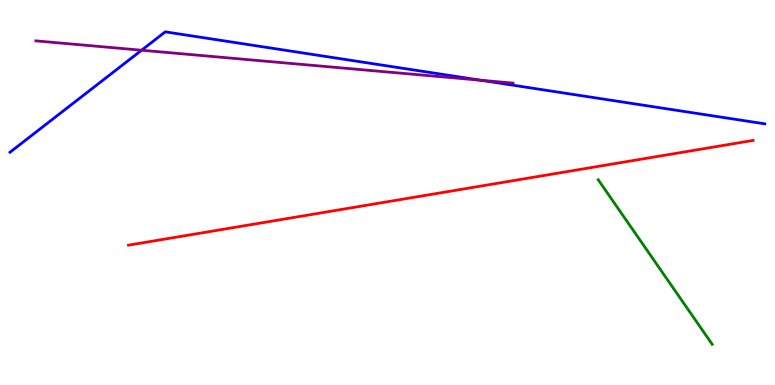[{'lines': ['blue', 'red'], 'intersections': []}, {'lines': ['green', 'red'], 'intersections': []}, {'lines': ['purple', 'red'], 'intersections': []}, {'lines': ['blue', 'green'], 'intersections': []}, {'lines': ['blue', 'purple'], 'intersections': [{'x': 1.83, 'y': 8.7}, {'x': 6.2, 'y': 7.92}]}, {'lines': ['green', 'purple'], 'intersections': []}]